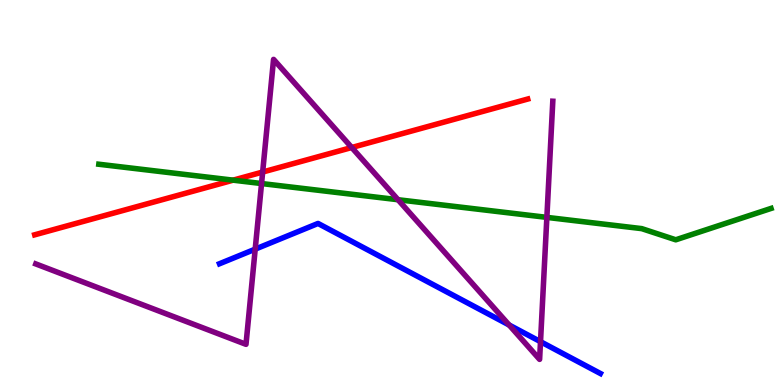[{'lines': ['blue', 'red'], 'intersections': []}, {'lines': ['green', 'red'], 'intersections': [{'x': 3.01, 'y': 5.32}]}, {'lines': ['purple', 'red'], 'intersections': [{'x': 3.39, 'y': 5.53}, {'x': 4.54, 'y': 6.17}]}, {'lines': ['blue', 'green'], 'intersections': []}, {'lines': ['blue', 'purple'], 'intersections': [{'x': 3.29, 'y': 3.53}, {'x': 6.57, 'y': 1.56}, {'x': 6.97, 'y': 1.13}]}, {'lines': ['green', 'purple'], 'intersections': [{'x': 3.37, 'y': 5.23}, {'x': 5.14, 'y': 4.81}, {'x': 7.06, 'y': 4.35}]}]